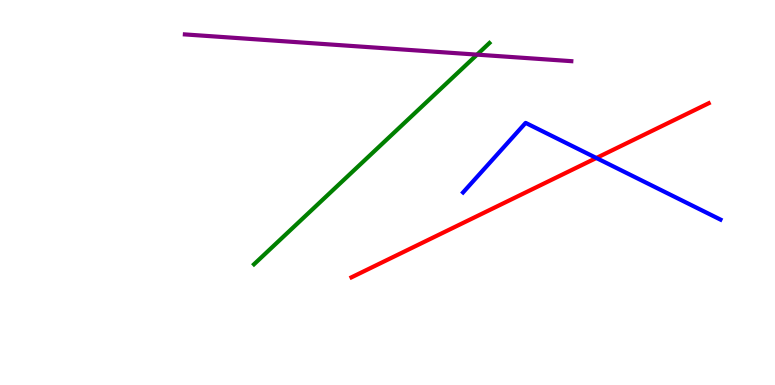[{'lines': ['blue', 'red'], 'intersections': [{'x': 7.69, 'y': 5.9}]}, {'lines': ['green', 'red'], 'intersections': []}, {'lines': ['purple', 'red'], 'intersections': []}, {'lines': ['blue', 'green'], 'intersections': []}, {'lines': ['blue', 'purple'], 'intersections': []}, {'lines': ['green', 'purple'], 'intersections': [{'x': 6.16, 'y': 8.58}]}]